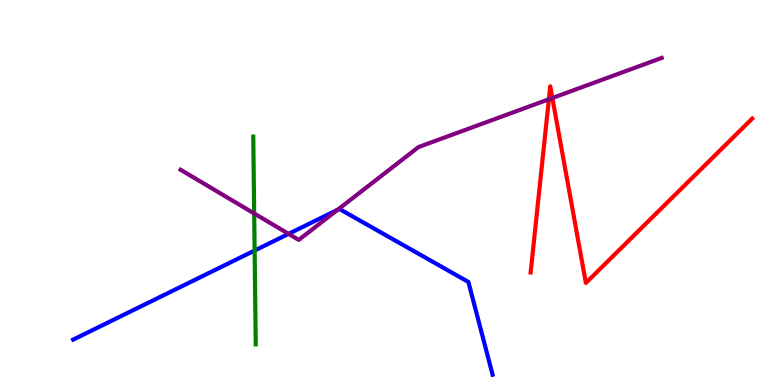[{'lines': ['blue', 'red'], 'intersections': []}, {'lines': ['green', 'red'], 'intersections': []}, {'lines': ['purple', 'red'], 'intersections': [{'x': 7.08, 'y': 7.42}, {'x': 7.13, 'y': 7.45}]}, {'lines': ['blue', 'green'], 'intersections': [{'x': 3.29, 'y': 3.49}]}, {'lines': ['blue', 'purple'], 'intersections': [{'x': 3.72, 'y': 3.93}, {'x': 4.36, 'y': 4.55}]}, {'lines': ['green', 'purple'], 'intersections': [{'x': 3.28, 'y': 4.46}]}]